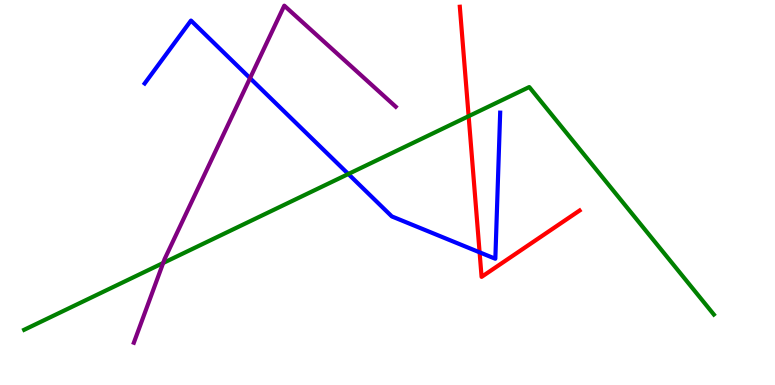[{'lines': ['blue', 'red'], 'intersections': [{'x': 6.19, 'y': 3.45}]}, {'lines': ['green', 'red'], 'intersections': [{'x': 6.05, 'y': 6.98}]}, {'lines': ['purple', 'red'], 'intersections': []}, {'lines': ['blue', 'green'], 'intersections': [{'x': 4.49, 'y': 5.48}]}, {'lines': ['blue', 'purple'], 'intersections': [{'x': 3.23, 'y': 7.97}]}, {'lines': ['green', 'purple'], 'intersections': [{'x': 2.11, 'y': 3.17}]}]